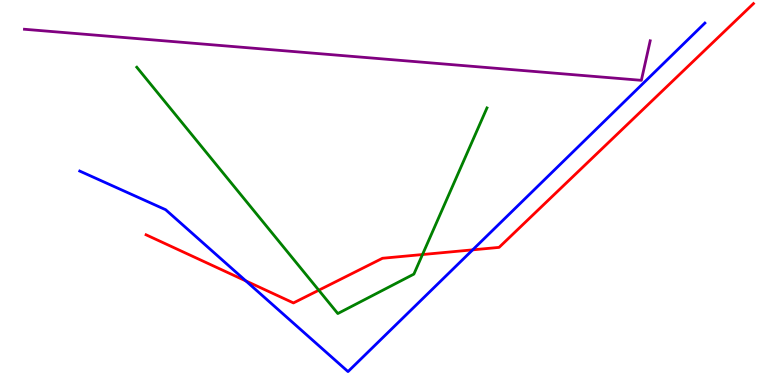[{'lines': ['blue', 'red'], 'intersections': [{'x': 3.17, 'y': 2.7}, {'x': 6.1, 'y': 3.51}]}, {'lines': ['green', 'red'], 'intersections': [{'x': 4.11, 'y': 2.46}, {'x': 5.45, 'y': 3.39}]}, {'lines': ['purple', 'red'], 'intersections': []}, {'lines': ['blue', 'green'], 'intersections': []}, {'lines': ['blue', 'purple'], 'intersections': []}, {'lines': ['green', 'purple'], 'intersections': []}]